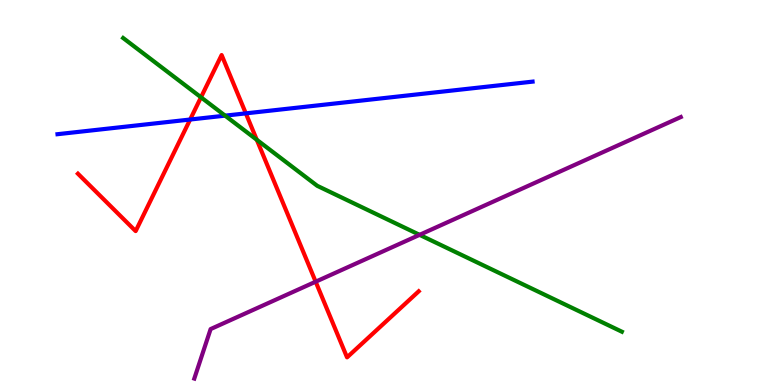[{'lines': ['blue', 'red'], 'intersections': [{'x': 2.45, 'y': 6.9}, {'x': 3.17, 'y': 7.06}]}, {'lines': ['green', 'red'], 'intersections': [{'x': 2.59, 'y': 7.47}, {'x': 3.31, 'y': 6.37}]}, {'lines': ['purple', 'red'], 'intersections': [{'x': 4.07, 'y': 2.68}]}, {'lines': ['blue', 'green'], 'intersections': [{'x': 2.9, 'y': 7.0}]}, {'lines': ['blue', 'purple'], 'intersections': []}, {'lines': ['green', 'purple'], 'intersections': [{'x': 5.41, 'y': 3.9}]}]